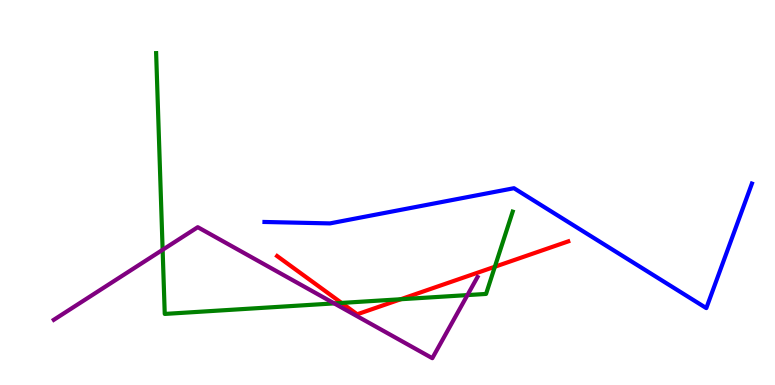[{'lines': ['blue', 'red'], 'intersections': []}, {'lines': ['green', 'red'], 'intersections': [{'x': 4.41, 'y': 2.13}, {'x': 5.17, 'y': 2.23}, {'x': 6.39, 'y': 3.07}]}, {'lines': ['purple', 'red'], 'intersections': []}, {'lines': ['blue', 'green'], 'intersections': []}, {'lines': ['blue', 'purple'], 'intersections': []}, {'lines': ['green', 'purple'], 'intersections': [{'x': 2.1, 'y': 3.51}, {'x': 4.31, 'y': 2.12}, {'x': 6.03, 'y': 2.34}]}]